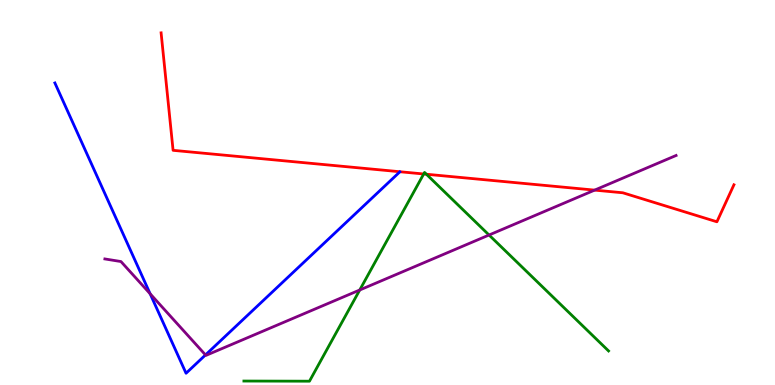[{'lines': ['blue', 'red'], 'intersections': []}, {'lines': ['green', 'red'], 'intersections': [{'x': 5.47, 'y': 5.48}, {'x': 5.5, 'y': 5.47}]}, {'lines': ['purple', 'red'], 'intersections': [{'x': 7.67, 'y': 5.06}]}, {'lines': ['blue', 'green'], 'intersections': []}, {'lines': ['blue', 'purple'], 'intersections': [{'x': 1.94, 'y': 2.37}, {'x': 2.65, 'y': 0.781}]}, {'lines': ['green', 'purple'], 'intersections': [{'x': 4.64, 'y': 2.47}, {'x': 6.31, 'y': 3.9}]}]